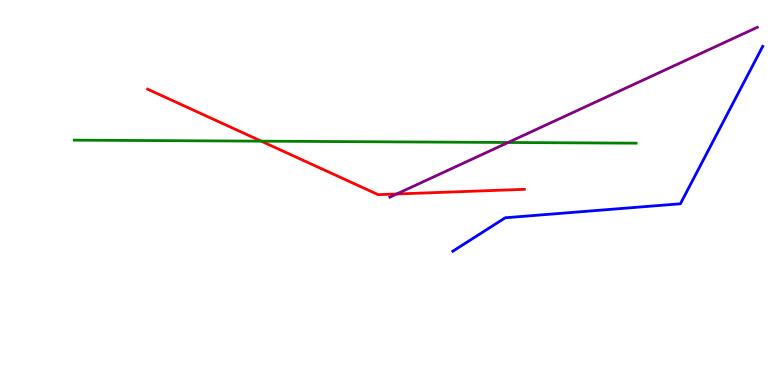[{'lines': ['blue', 'red'], 'intersections': []}, {'lines': ['green', 'red'], 'intersections': [{'x': 3.37, 'y': 6.33}]}, {'lines': ['purple', 'red'], 'intersections': [{'x': 5.12, 'y': 4.96}]}, {'lines': ['blue', 'green'], 'intersections': []}, {'lines': ['blue', 'purple'], 'intersections': []}, {'lines': ['green', 'purple'], 'intersections': [{'x': 6.56, 'y': 6.3}]}]